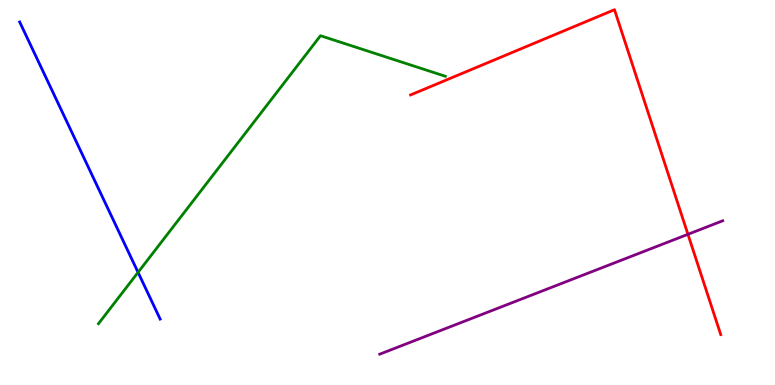[{'lines': ['blue', 'red'], 'intersections': []}, {'lines': ['green', 'red'], 'intersections': []}, {'lines': ['purple', 'red'], 'intersections': [{'x': 8.88, 'y': 3.91}]}, {'lines': ['blue', 'green'], 'intersections': [{'x': 1.78, 'y': 2.93}]}, {'lines': ['blue', 'purple'], 'intersections': []}, {'lines': ['green', 'purple'], 'intersections': []}]